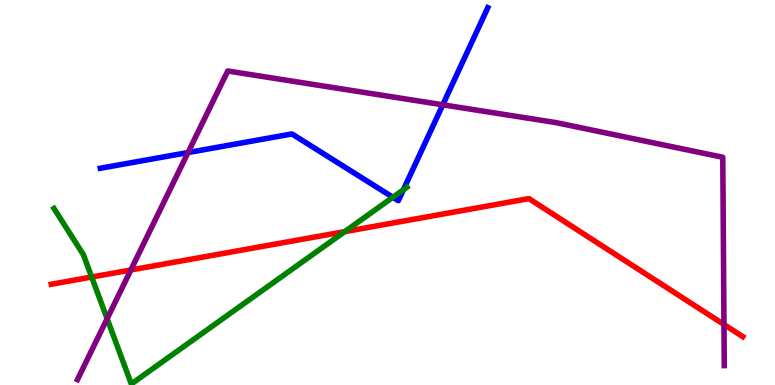[{'lines': ['blue', 'red'], 'intersections': []}, {'lines': ['green', 'red'], 'intersections': [{'x': 1.18, 'y': 2.8}, {'x': 4.45, 'y': 3.98}]}, {'lines': ['purple', 'red'], 'intersections': [{'x': 1.69, 'y': 2.99}, {'x': 9.34, 'y': 1.57}]}, {'lines': ['blue', 'green'], 'intersections': [{'x': 5.07, 'y': 4.88}, {'x': 5.21, 'y': 5.07}]}, {'lines': ['blue', 'purple'], 'intersections': [{'x': 2.43, 'y': 6.04}, {'x': 5.71, 'y': 7.28}]}, {'lines': ['green', 'purple'], 'intersections': [{'x': 1.38, 'y': 1.72}]}]